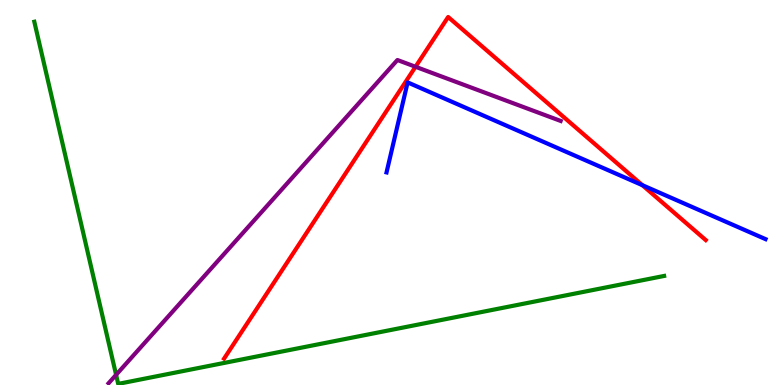[{'lines': ['blue', 'red'], 'intersections': [{'x': 8.29, 'y': 5.19}]}, {'lines': ['green', 'red'], 'intersections': []}, {'lines': ['purple', 'red'], 'intersections': [{'x': 5.36, 'y': 8.27}]}, {'lines': ['blue', 'green'], 'intersections': []}, {'lines': ['blue', 'purple'], 'intersections': []}, {'lines': ['green', 'purple'], 'intersections': [{'x': 1.5, 'y': 0.264}]}]